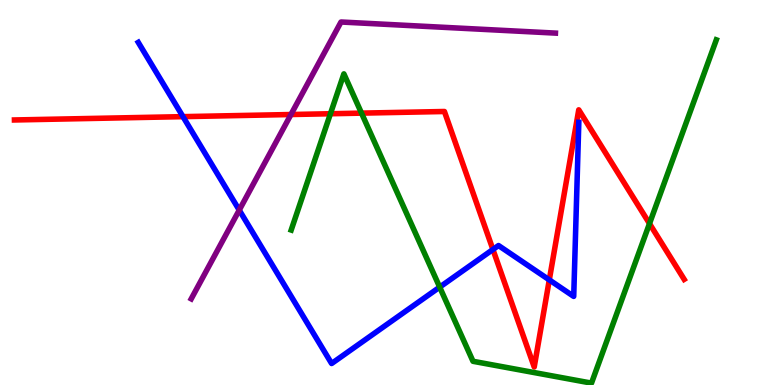[{'lines': ['blue', 'red'], 'intersections': [{'x': 2.36, 'y': 6.97}, {'x': 6.36, 'y': 3.52}, {'x': 7.09, 'y': 2.73}]}, {'lines': ['green', 'red'], 'intersections': [{'x': 4.26, 'y': 7.05}, {'x': 4.66, 'y': 7.06}, {'x': 8.38, 'y': 4.19}]}, {'lines': ['purple', 'red'], 'intersections': [{'x': 3.75, 'y': 7.03}]}, {'lines': ['blue', 'green'], 'intersections': [{'x': 5.67, 'y': 2.54}]}, {'lines': ['blue', 'purple'], 'intersections': [{'x': 3.09, 'y': 4.54}]}, {'lines': ['green', 'purple'], 'intersections': []}]